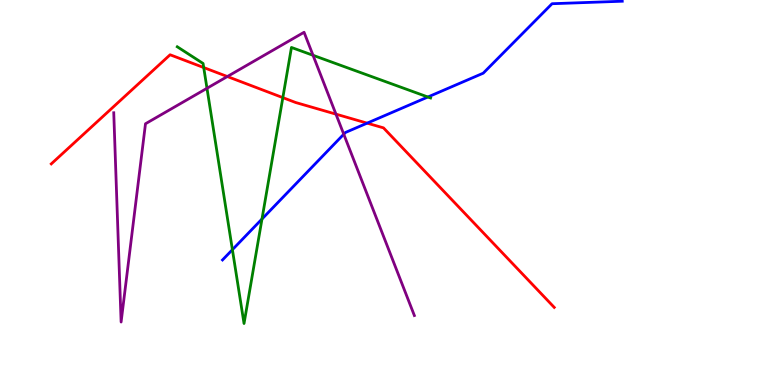[{'lines': ['blue', 'red'], 'intersections': [{'x': 4.74, 'y': 6.8}]}, {'lines': ['green', 'red'], 'intersections': [{'x': 2.63, 'y': 8.25}, {'x': 3.65, 'y': 7.46}]}, {'lines': ['purple', 'red'], 'intersections': [{'x': 2.93, 'y': 8.01}, {'x': 4.33, 'y': 7.04}]}, {'lines': ['blue', 'green'], 'intersections': [{'x': 3.0, 'y': 3.51}, {'x': 3.38, 'y': 4.31}, {'x': 5.52, 'y': 7.48}]}, {'lines': ['blue', 'purple'], 'intersections': [{'x': 4.44, 'y': 6.51}]}, {'lines': ['green', 'purple'], 'intersections': [{'x': 2.67, 'y': 7.71}, {'x': 4.04, 'y': 8.56}]}]